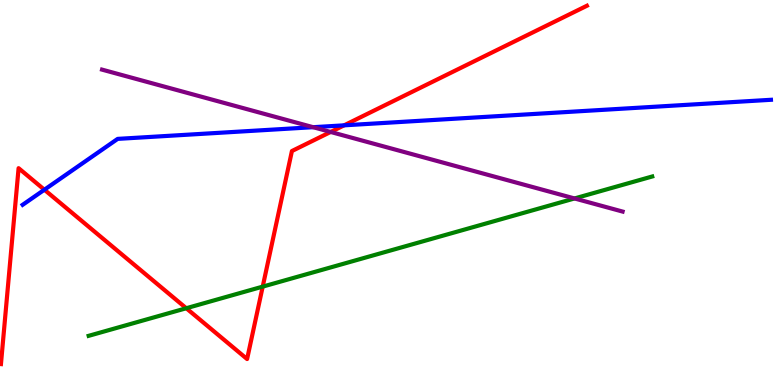[{'lines': ['blue', 'red'], 'intersections': [{'x': 0.573, 'y': 5.07}, {'x': 4.44, 'y': 6.74}]}, {'lines': ['green', 'red'], 'intersections': [{'x': 2.4, 'y': 1.99}, {'x': 3.39, 'y': 2.56}]}, {'lines': ['purple', 'red'], 'intersections': [{'x': 4.27, 'y': 6.57}]}, {'lines': ['blue', 'green'], 'intersections': []}, {'lines': ['blue', 'purple'], 'intersections': [{'x': 4.04, 'y': 6.7}]}, {'lines': ['green', 'purple'], 'intersections': [{'x': 7.41, 'y': 4.85}]}]